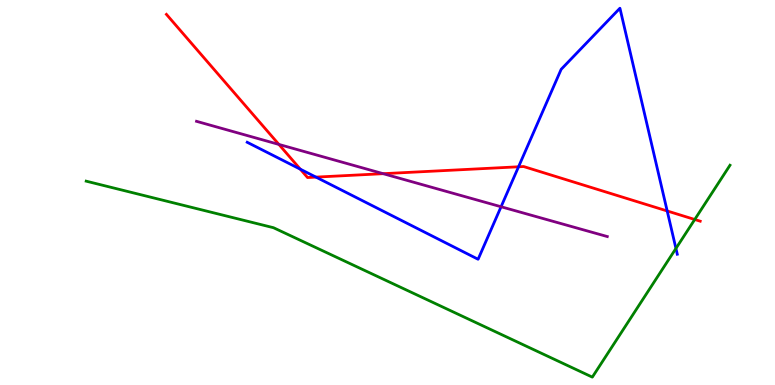[{'lines': ['blue', 'red'], 'intersections': [{'x': 3.87, 'y': 5.61}, {'x': 4.08, 'y': 5.4}, {'x': 6.69, 'y': 5.67}, {'x': 8.61, 'y': 4.52}]}, {'lines': ['green', 'red'], 'intersections': [{'x': 8.96, 'y': 4.3}]}, {'lines': ['purple', 'red'], 'intersections': [{'x': 3.6, 'y': 6.25}, {'x': 4.94, 'y': 5.49}]}, {'lines': ['blue', 'green'], 'intersections': [{'x': 8.72, 'y': 3.55}]}, {'lines': ['blue', 'purple'], 'intersections': [{'x': 6.47, 'y': 4.63}]}, {'lines': ['green', 'purple'], 'intersections': []}]